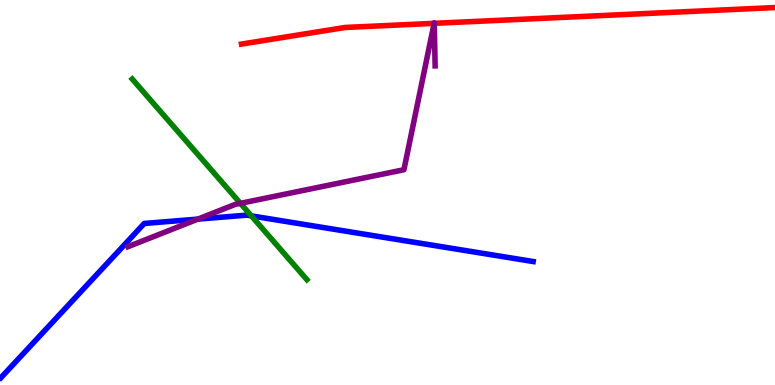[{'lines': ['blue', 'red'], 'intersections': []}, {'lines': ['green', 'red'], 'intersections': []}, {'lines': ['purple', 'red'], 'intersections': [{'x': 5.6, 'y': 9.39}, {'x': 5.6, 'y': 9.39}]}, {'lines': ['blue', 'green'], 'intersections': [{'x': 3.24, 'y': 4.39}]}, {'lines': ['blue', 'purple'], 'intersections': [{'x': 2.55, 'y': 4.31}]}, {'lines': ['green', 'purple'], 'intersections': [{'x': 3.1, 'y': 4.72}]}]